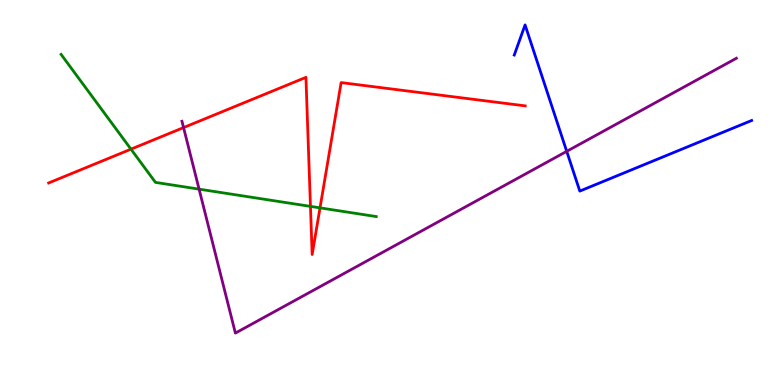[{'lines': ['blue', 'red'], 'intersections': []}, {'lines': ['green', 'red'], 'intersections': [{'x': 1.69, 'y': 6.13}, {'x': 4.01, 'y': 4.64}, {'x': 4.13, 'y': 4.6}]}, {'lines': ['purple', 'red'], 'intersections': [{'x': 2.37, 'y': 6.69}]}, {'lines': ['blue', 'green'], 'intersections': []}, {'lines': ['blue', 'purple'], 'intersections': [{'x': 7.31, 'y': 6.07}]}, {'lines': ['green', 'purple'], 'intersections': [{'x': 2.57, 'y': 5.09}]}]